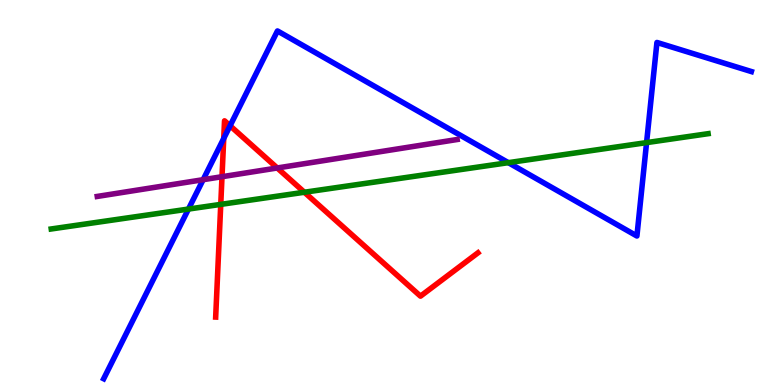[{'lines': ['blue', 'red'], 'intersections': [{'x': 2.89, 'y': 6.4}, {'x': 2.97, 'y': 6.73}]}, {'lines': ['green', 'red'], 'intersections': [{'x': 2.85, 'y': 4.69}, {'x': 3.93, 'y': 5.01}]}, {'lines': ['purple', 'red'], 'intersections': [{'x': 2.86, 'y': 5.41}, {'x': 3.58, 'y': 5.64}]}, {'lines': ['blue', 'green'], 'intersections': [{'x': 2.43, 'y': 4.57}, {'x': 6.56, 'y': 5.77}, {'x': 8.34, 'y': 6.3}]}, {'lines': ['blue', 'purple'], 'intersections': [{'x': 2.62, 'y': 5.33}]}, {'lines': ['green', 'purple'], 'intersections': []}]